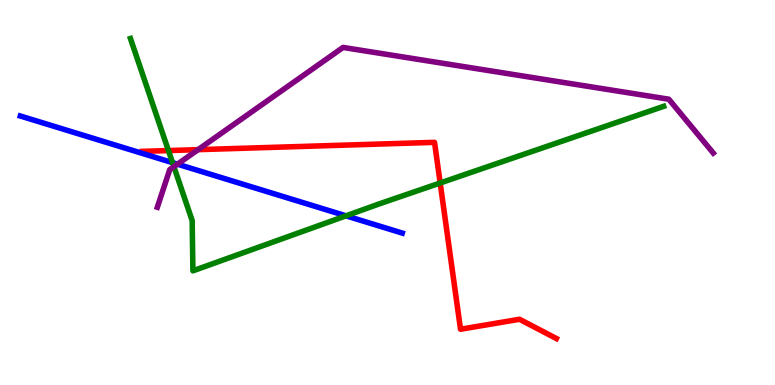[{'lines': ['blue', 'red'], 'intersections': []}, {'lines': ['green', 'red'], 'intersections': [{'x': 2.17, 'y': 6.09}, {'x': 5.68, 'y': 5.25}]}, {'lines': ['purple', 'red'], 'intersections': [{'x': 2.56, 'y': 6.11}]}, {'lines': ['blue', 'green'], 'intersections': [{'x': 2.23, 'y': 5.78}, {'x': 4.46, 'y': 4.39}]}, {'lines': ['blue', 'purple'], 'intersections': [{'x': 2.29, 'y': 5.74}]}, {'lines': ['green', 'purple'], 'intersections': [{'x': 2.24, 'y': 5.67}]}]